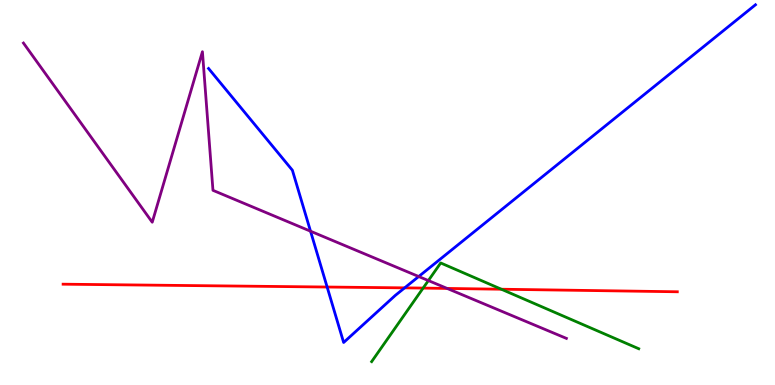[{'lines': ['blue', 'red'], 'intersections': [{'x': 4.22, 'y': 2.54}, {'x': 5.22, 'y': 2.52}]}, {'lines': ['green', 'red'], 'intersections': [{'x': 5.46, 'y': 2.52}, {'x': 6.47, 'y': 2.49}]}, {'lines': ['purple', 'red'], 'intersections': [{'x': 5.77, 'y': 2.51}]}, {'lines': ['blue', 'green'], 'intersections': []}, {'lines': ['blue', 'purple'], 'intersections': [{'x': 4.01, 'y': 3.99}, {'x': 5.4, 'y': 2.82}]}, {'lines': ['green', 'purple'], 'intersections': [{'x': 5.53, 'y': 2.71}]}]